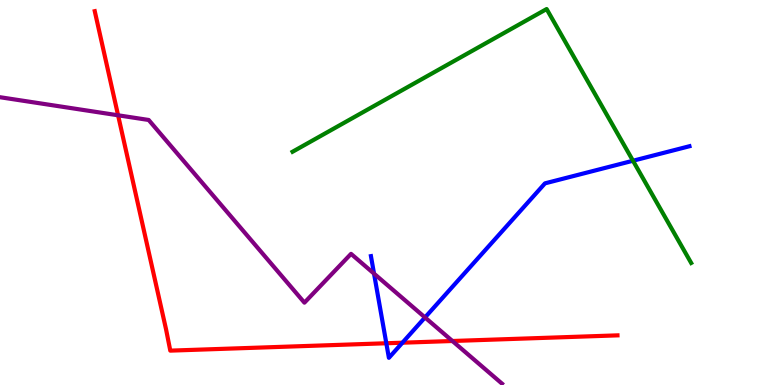[{'lines': ['blue', 'red'], 'intersections': [{'x': 4.98, 'y': 1.08}, {'x': 5.19, 'y': 1.1}]}, {'lines': ['green', 'red'], 'intersections': []}, {'lines': ['purple', 'red'], 'intersections': [{'x': 1.52, 'y': 7.01}, {'x': 5.84, 'y': 1.14}]}, {'lines': ['blue', 'green'], 'intersections': [{'x': 8.17, 'y': 5.82}]}, {'lines': ['blue', 'purple'], 'intersections': [{'x': 4.83, 'y': 2.89}, {'x': 5.48, 'y': 1.75}]}, {'lines': ['green', 'purple'], 'intersections': []}]